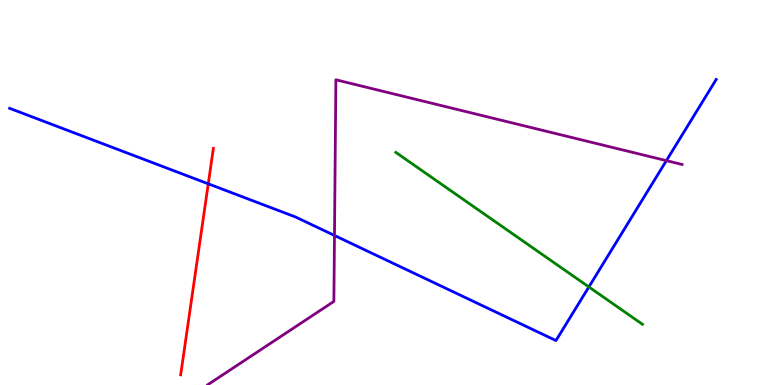[{'lines': ['blue', 'red'], 'intersections': [{'x': 2.69, 'y': 5.23}]}, {'lines': ['green', 'red'], 'intersections': []}, {'lines': ['purple', 'red'], 'intersections': []}, {'lines': ['blue', 'green'], 'intersections': [{'x': 7.6, 'y': 2.55}]}, {'lines': ['blue', 'purple'], 'intersections': [{'x': 4.32, 'y': 3.88}, {'x': 8.6, 'y': 5.83}]}, {'lines': ['green', 'purple'], 'intersections': []}]